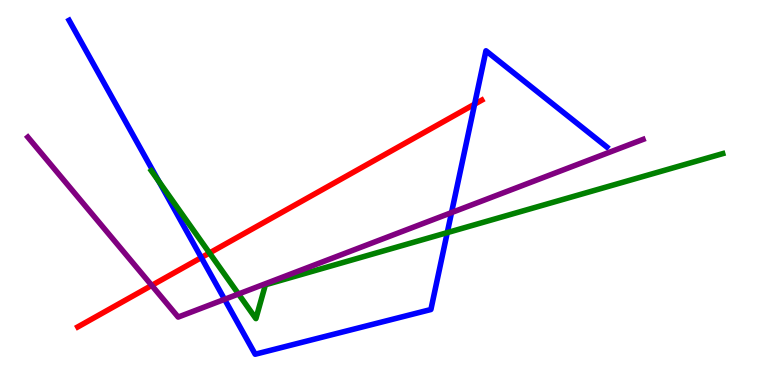[{'lines': ['blue', 'red'], 'intersections': [{'x': 2.6, 'y': 3.31}, {'x': 6.12, 'y': 7.29}]}, {'lines': ['green', 'red'], 'intersections': [{'x': 2.7, 'y': 3.43}]}, {'lines': ['purple', 'red'], 'intersections': [{'x': 1.96, 'y': 2.59}]}, {'lines': ['blue', 'green'], 'intersections': [{'x': 2.05, 'y': 5.29}, {'x': 5.77, 'y': 3.96}]}, {'lines': ['blue', 'purple'], 'intersections': [{'x': 2.9, 'y': 2.23}, {'x': 5.83, 'y': 4.48}]}, {'lines': ['green', 'purple'], 'intersections': [{'x': 3.08, 'y': 2.36}]}]